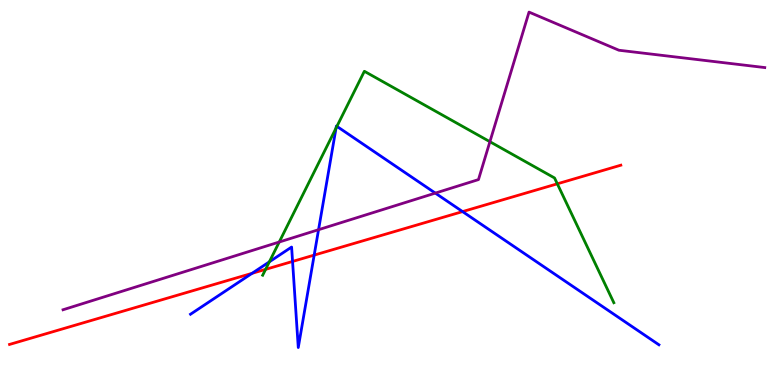[{'lines': ['blue', 'red'], 'intersections': [{'x': 3.25, 'y': 2.9}, {'x': 3.77, 'y': 3.21}, {'x': 4.05, 'y': 3.37}, {'x': 5.97, 'y': 4.5}]}, {'lines': ['green', 'red'], 'intersections': [{'x': 3.43, 'y': 3.0}, {'x': 7.19, 'y': 5.23}]}, {'lines': ['purple', 'red'], 'intersections': []}, {'lines': ['blue', 'green'], 'intersections': [{'x': 3.48, 'y': 3.2}, {'x': 4.34, 'y': 6.67}, {'x': 4.35, 'y': 6.72}]}, {'lines': ['blue', 'purple'], 'intersections': [{'x': 4.11, 'y': 4.03}, {'x': 5.62, 'y': 4.98}]}, {'lines': ['green', 'purple'], 'intersections': [{'x': 3.6, 'y': 3.71}, {'x': 6.32, 'y': 6.32}]}]